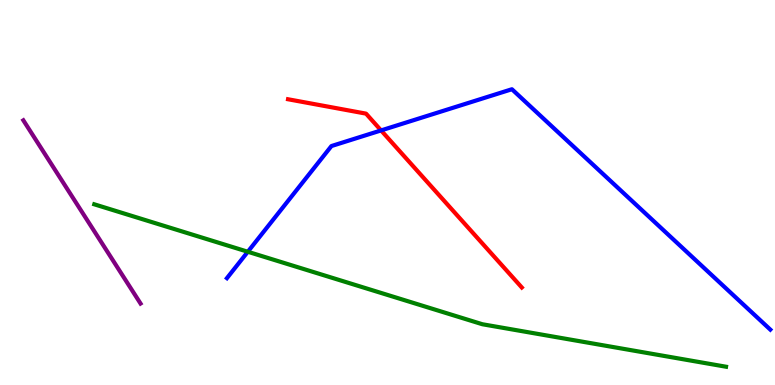[{'lines': ['blue', 'red'], 'intersections': [{'x': 4.92, 'y': 6.61}]}, {'lines': ['green', 'red'], 'intersections': []}, {'lines': ['purple', 'red'], 'intersections': []}, {'lines': ['blue', 'green'], 'intersections': [{'x': 3.2, 'y': 3.46}]}, {'lines': ['blue', 'purple'], 'intersections': []}, {'lines': ['green', 'purple'], 'intersections': []}]